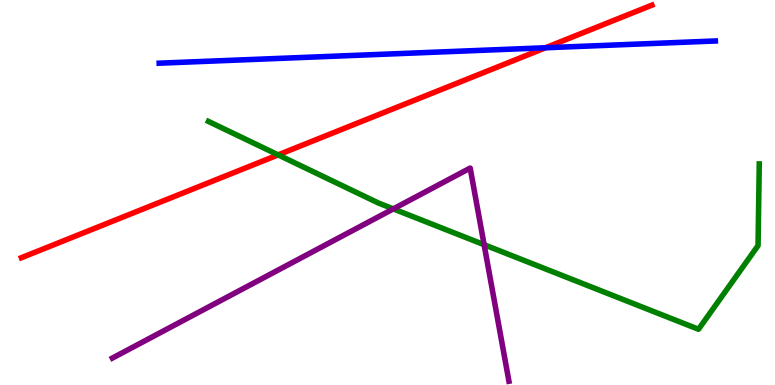[{'lines': ['blue', 'red'], 'intersections': [{'x': 7.04, 'y': 8.76}]}, {'lines': ['green', 'red'], 'intersections': [{'x': 3.59, 'y': 5.98}]}, {'lines': ['purple', 'red'], 'intersections': []}, {'lines': ['blue', 'green'], 'intersections': []}, {'lines': ['blue', 'purple'], 'intersections': []}, {'lines': ['green', 'purple'], 'intersections': [{'x': 5.08, 'y': 4.57}, {'x': 6.25, 'y': 3.64}]}]